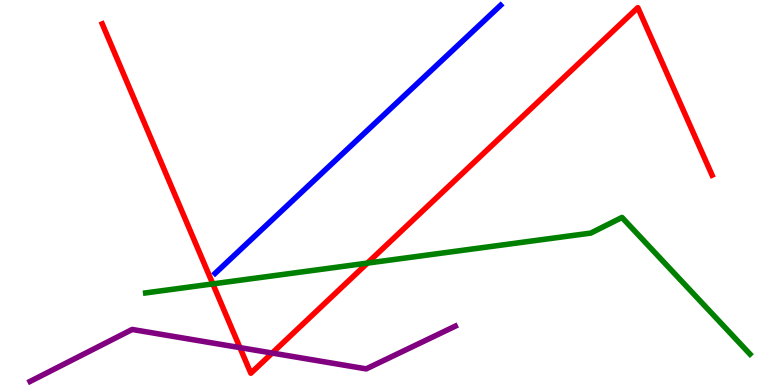[{'lines': ['blue', 'red'], 'intersections': []}, {'lines': ['green', 'red'], 'intersections': [{'x': 2.75, 'y': 2.63}, {'x': 4.74, 'y': 3.17}]}, {'lines': ['purple', 'red'], 'intersections': [{'x': 3.1, 'y': 0.971}, {'x': 3.51, 'y': 0.83}]}, {'lines': ['blue', 'green'], 'intersections': []}, {'lines': ['blue', 'purple'], 'intersections': []}, {'lines': ['green', 'purple'], 'intersections': []}]